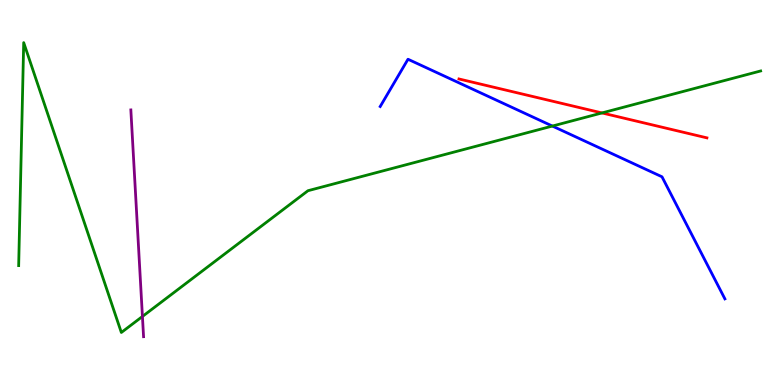[{'lines': ['blue', 'red'], 'intersections': []}, {'lines': ['green', 'red'], 'intersections': [{'x': 7.77, 'y': 7.07}]}, {'lines': ['purple', 'red'], 'intersections': []}, {'lines': ['blue', 'green'], 'intersections': [{'x': 7.13, 'y': 6.73}]}, {'lines': ['blue', 'purple'], 'intersections': []}, {'lines': ['green', 'purple'], 'intersections': [{'x': 1.84, 'y': 1.78}]}]